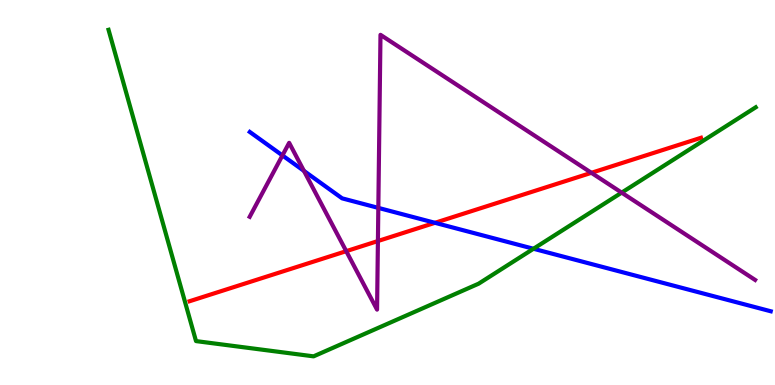[{'lines': ['blue', 'red'], 'intersections': [{'x': 5.61, 'y': 4.21}]}, {'lines': ['green', 'red'], 'intersections': []}, {'lines': ['purple', 'red'], 'intersections': [{'x': 4.47, 'y': 3.48}, {'x': 4.88, 'y': 3.74}, {'x': 7.63, 'y': 5.51}]}, {'lines': ['blue', 'green'], 'intersections': [{'x': 6.88, 'y': 3.54}]}, {'lines': ['blue', 'purple'], 'intersections': [{'x': 3.64, 'y': 5.96}, {'x': 3.92, 'y': 5.56}, {'x': 4.88, 'y': 4.6}]}, {'lines': ['green', 'purple'], 'intersections': [{'x': 8.02, 'y': 5.0}]}]